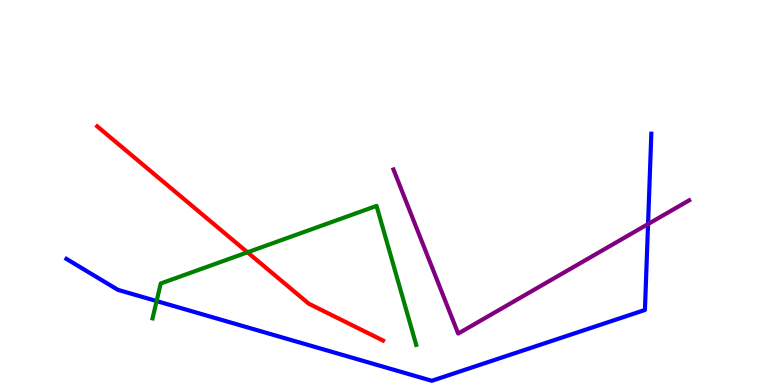[{'lines': ['blue', 'red'], 'intersections': []}, {'lines': ['green', 'red'], 'intersections': [{'x': 3.19, 'y': 3.45}]}, {'lines': ['purple', 'red'], 'intersections': []}, {'lines': ['blue', 'green'], 'intersections': [{'x': 2.02, 'y': 2.18}]}, {'lines': ['blue', 'purple'], 'intersections': [{'x': 8.36, 'y': 4.18}]}, {'lines': ['green', 'purple'], 'intersections': []}]